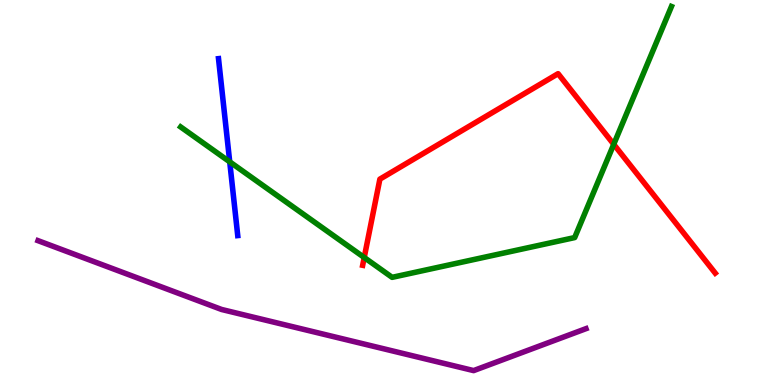[{'lines': ['blue', 'red'], 'intersections': []}, {'lines': ['green', 'red'], 'intersections': [{'x': 4.7, 'y': 3.31}, {'x': 7.92, 'y': 6.25}]}, {'lines': ['purple', 'red'], 'intersections': []}, {'lines': ['blue', 'green'], 'intersections': [{'x': 2.96, 'y': 5.8}]}, {'lines': ['blue', 'purple'], 'intersections': []}, {'lines': ['green', 'purple'], 'intersections': []}]